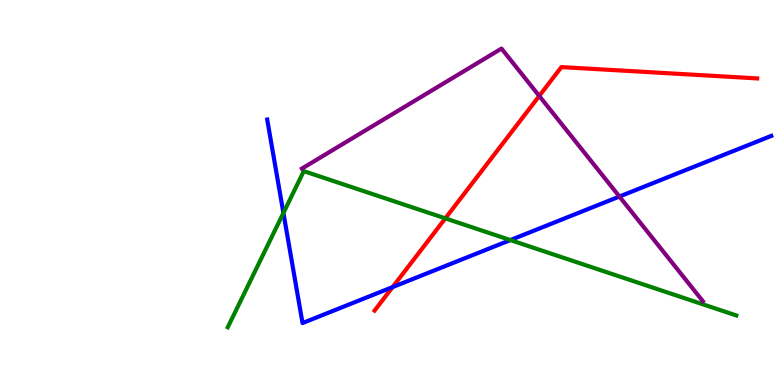[{'lines': ['blue', 'red'], 'intersections': [{'x': 5.07, 'y': 2.54}]}, {'lines': ['green', 'red'], 'intersections': [{'x': 5.75, 'y': 4.33}]}, {'lines': ['purple', 'red'], 'intersections': [{'x': 6.96, 'y': 7.51}]}, {'lines': ['blue', 'green'], 'intersections': [{'x': 3.66, 'y': 4.47}, {'x': 6.59, 'y': 3.76}]}, {'lines': ['blue', 'purple'], 'intersections': [{'x': 7.99, 'y': 4.9}]}, {'lines': ['green', 'purple'], 'intersections': []}]